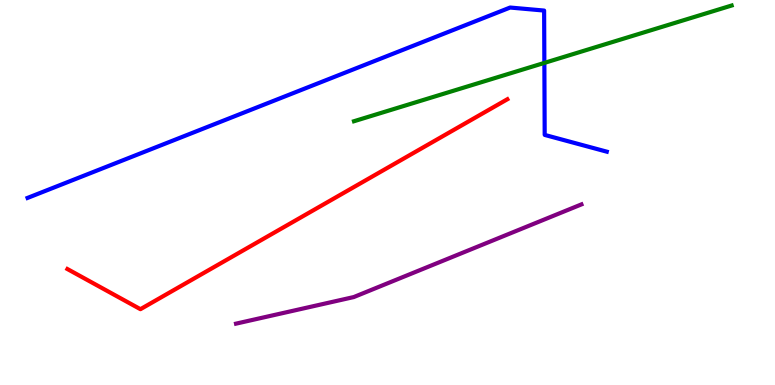[{'lines': ['blue', 'red'], 'intersections': []}, {'lines': ['green', 'red'], 'intersections': []}, {'lines': ['purple', 'red'], 'intersections': []}, {'lines': ['blue', 'green'], 'intersections': [{'x': 7.02, 'y': 8.37}]}, {'lines': ['blue', 'purple'], 'intersections': []}, {'lines': ['green', 'purple'], 'intersections': []}]